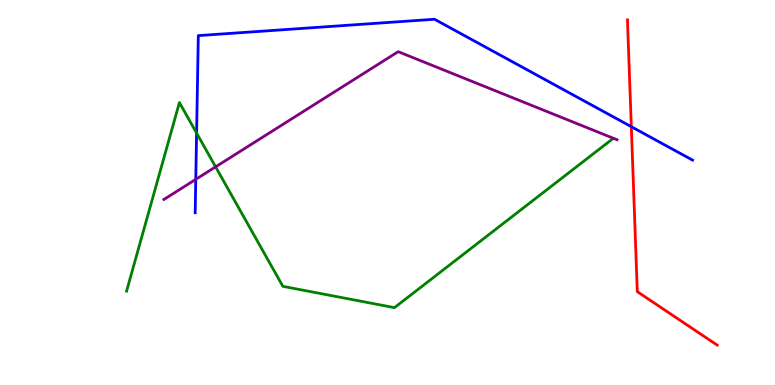[{'lines': ['blue', 'red'], 'intersections': [{'x': 8.15, 'y': 6.71}]}, {'lines': ['green', 'red'], 'intersections': []}, {'lines': ['purple', 'red'], 'intersections': []}, {'lines': ['blue', 'green'], 'intersections': [{'x': 2.54, 'y': 6.54}]}, {'lines': ['blue', 'purple'], 'intersections': [{'x': 2.53, 'y': 5.34}]}, {'lines': ['green', 'purple'], 'intersections': [{'x': 2.78, 'y': 5.67}]}]